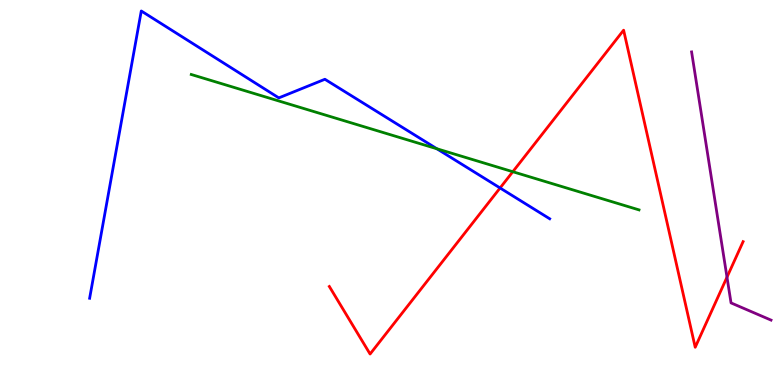[{'lines': ['blue', 'red'], 'intersections': [{'x': 6.45, 'y': 5.12}]}, {'lines': ['green', 'red'], 'intersections': [{'x': 6.62, 'y': 5.54}]}, {'lines': ['purple', 'red'], 'intersections': [{'x': 9.38, 'y': 2.8}]}, {'lines': ['blue', 'green'], 'intersections': [{'x': 5.64, 'y': 6.14}]}, {'lines': ['blue', 'purple'], 'intersections': []}, {'lines': ['green', 'purple'], 'intersections': []}]